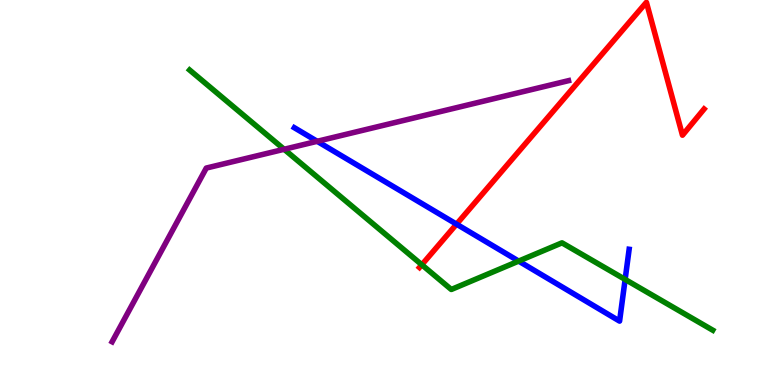[{'lines': ['blue', 'red'], 'intersections': [{'x': 5.89, 'y': 4.18}]}, {'lines': ['green', 'red'], 'intersections': [{'x': 5.44, 'y': 3.12}]}, {'lines': ['purple', 'red'], 'intersections': []}, {'lines': ['blue', 'green'], 'intersections': [{'x': 6.69, 'y': 3.22}, {'x': 8.07, 'y': 2.74}]}, {'lines': ['blue', 'purple'], 'intersections': [{'x': 4.09, 'y': 6.33}]}, {'lines': ['green', 'purple'], 'intersections': [{'x': 3.67, 'y': 6.12}]}]